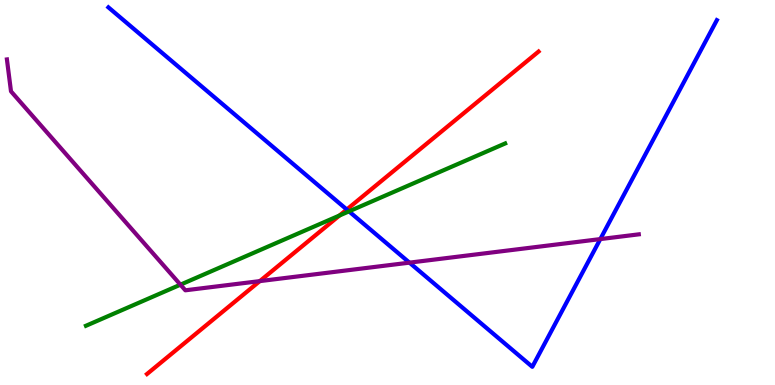[{'lines': ['blue', 'red'], 'intersections': [{'x': 4.47, 'y': 4.56}]}, {'lines': ['green', 'red'], 'intersections': [{'x': 4.38, 'y': 4.4}]}, {'lines': ['purple', 'red'], 'intersections': [{'x': 3.35, 'y': 2.7}]}, {'lines': ['blue', 'green'], 'intersections': [{'x': 4.5, 'y': 4.51}]}, {'lines': ['blue', 'purple'], 'intersections': [{'x': 5.28, 'y': 3.18}, {'x': 7.75, 'y': 3.79}]}, {'lines': ['green', 'purple'], 'intersections': [{'x': 2.33, 'y': 2.61}]}]